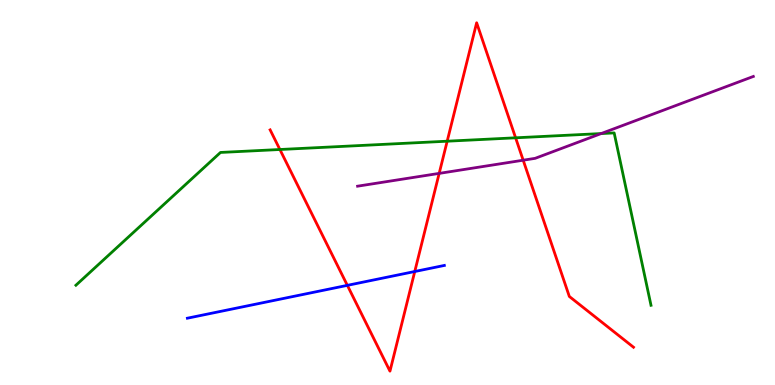[{'lines': ['blue', 'red'], 'intersections': [{'x': 4.48, 'y': 2.59}, {'x': 5.35, 'y': 2.95}]}, {'lines': ['green', 'red'], 'intersections': [{'x': 3.61, 'y': 6.12}, {'x': 5.77, 'y': 6.33}, {'x': 6.65, 'y': 6.42}]}, {'lines': ['purple', 'red'], 'intersections': [{'x': 5.67, 'y': 5.5}, {'x': 6.75, 'y': 5.84}]}, {'lines': ['blue', 'green'], 'intersections': []}, {'lines': ['blue', 'purple'], 'intersections': []}, {'lines': ['green', 'purple'], 'intersections': [{'x': 7.76, 'y': 6.53}]}]